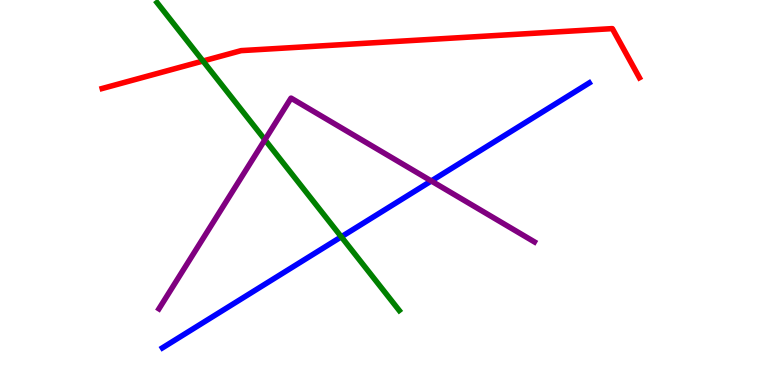[{'lines': ['blue', 'red'], 'intersections': []}, {'lines': ['green', 'red'], 'intersections': [{'x': 2.62, 'y': 8.42}]}, {'lines': ['purple', 'red'], 'intersections': []}, {'lines': ['blue', 'green'], 'intersections': [{'x': 4.4, 'y': 3.85}]}, {'lines': ['blue', 'purple'], 'intersections': [{'x': 5.57, 'y': 5.3}]}, {'lines': ['green', 'purple'], 'intersections': [{'x': 3.42, 'y': 6.37}]}]